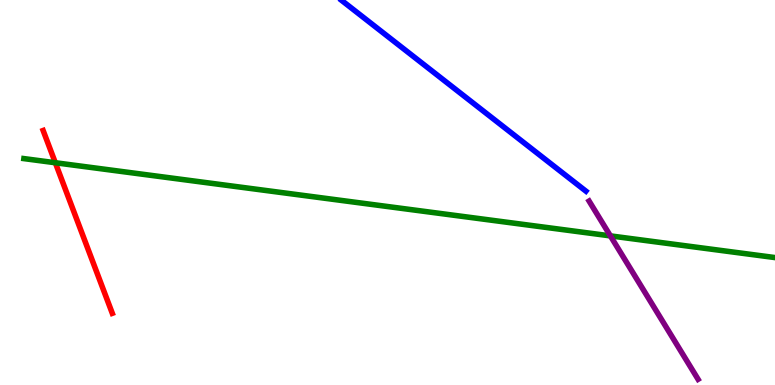[{'lines': ['blue', 'red'], 'intersections': []}, {'lines': ['green', 'red'], 'intersections': [{'x': 0.714, 'y': 5.77}]}, {'lines': ['purple', 'red'], 'intersections': []}, {'lines': ['blue', 'green'], 'intersections': []}, {'lines': ['blue', 'purple'], 'intersections': []}, {'lines': ['green', 'purple'], 'intersections': [{'x': 7.88, 'y': 3.87}]}]